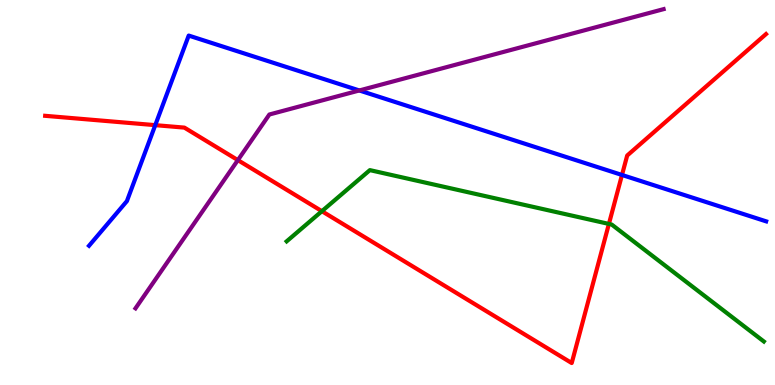[{'lines': ['blue', 'red'], 'intersections': [{'x': 2.0, 'y': 6.75}, {'x': 8.03, 'y': 5.46}]}, {'lines': ['green', 'red'], 'intersections': [{'x': 4.15, 'y': 4.51}, {'x': 7.86, 'y': 4.18}]}, {'lines': ['purple', 'red'], 'intersections': [{'x': 3.07, 'y': 5.84}]}, {'lines': ['blue', 'green'], 'intersections': []}, {'lines': ['blue', 'purple'], 'intersections': [{'x': 4.64, 'y': 7.65}]}, {'lines': ['green', 'purple'], 'intersections': []}]